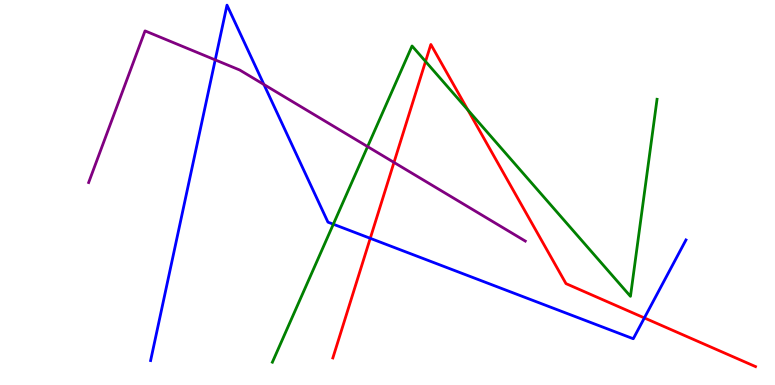[{'lines': ['blue', 'red'], 'intersections': [{'x': 4.78, 'y': 3.81}, {'x': 8.31, 'y': 1.74}]}, {'lines': ['green', 'red'], 'intersections': [{'x': 5.49, 'y': 8.4}, {'x': 6.04, 'y': 7.14}]}, {'lines': ['purple', 'red'], 'intersections': [{'x': 5.08, 'y': 5.78}]}, {'lines': ['blue', 'green'], 'intersections': [{'x': 4.3, 'y': 4.18}]}, {'lines': ['blue', 'purple'], 'intersections': [{'x': 2.78, 'y': 8.44}, {'x': 3.41, 'y': 7.8}]}, {'lines': ['green', 'purple'], 'intersections': [{'x': 4.74, 'y': 6.19}]}]